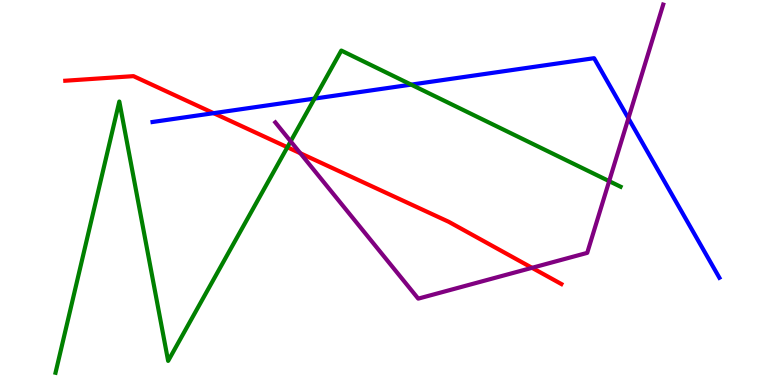[{'lines': ['blue', 'red'], 'intersections': [{'x': 2.76, 'y': 7.06}]}, {'lines': ['green', 'red'], 'intersections': [{'x': 3.71, 'y': 6.18}]}, {'lines': ['purple', 'red'], 'intersections': [{'x': 3.88, 'y': 6.02}, {'x': 6.86, 'y': 3.04}]}, {'lines': ['blue', 'green'], 'intersections': [{'x': 4.06, 'y': 7.44}, {'x': 5.31, 'y': 7.8}]}, {'lines': ['blue', 'purple'], 'intersections': [{'x': 8.11, 'y': 6.93}]}, {'lines': ['green', 'purple'], 'intersections': [{'x': 3.75, 'y': 6.33}, {'x': 7.86, 'y': 5.29}]}]